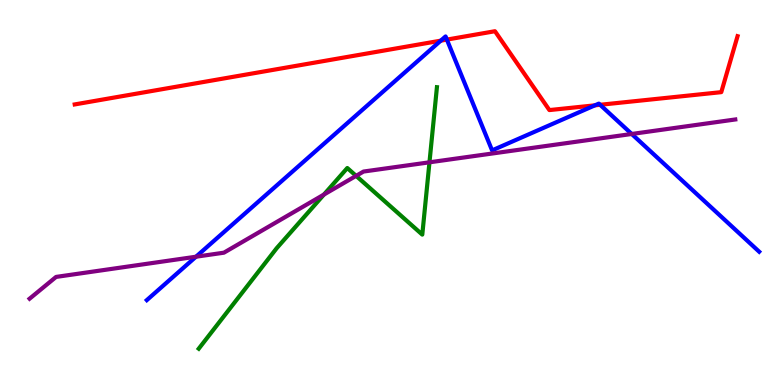[{'lines': ['blue', 'red'], 'intersections': [{'x': 5.69, 'y': 8.94}, {'x': 5.77, 'y': 8.97}, {'x': 7.68, 'y': 7.26}, {'x': 7.74, 'y': 7.28}]}, {'lines': ['green', 'red'], 'intersections': []}, {'lines': ['purple', 'red'], 'intersections': []}, {'lines': ['blue', 'green'], 'intersections': []}, {'lines': ['blue', 'purple'], 'intersections': [{'x': 2.53, 'y': 3.33}, {'x': 8.15, 'y': 6.52}]}, {'lines': ['green', 'purple'], 'intersections': [{'x': 4.18, 'y': 4.95}, {'x': 4.6, 'y': 5.43}, {'x': 5.54, 'y': 5.78}]}]